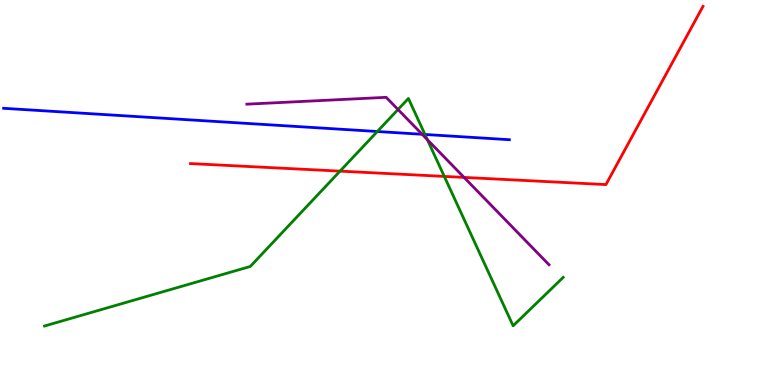[{'lines': ['blue', 'red'], 'intersections': []}, {'lines': ['green', 'red'], 'intersections': [{'x': 4.39, 'y': 5.55}, {'x': 5.73, 'y': 5.42}]}, {'lines': ['purple', 'red'], 'intersections': [{'x': 5.99, 'y': 5.39}]}, {'lines': ['blue', 'green'], 'intersections': [{'x': 4.87, 'y': 6.58}, {'x': 5.48, 'y': 6.51}]}, {'lines': ['blue', 'purple'], 'intersections': [{'x': 5.45, 'y': 6.51}]}, {'lines': ['green', 'purple'], 'intersections': [{'x': 5.14, 'y': 7.16}, {'x': 5.51, 'y': 6.37}]}]